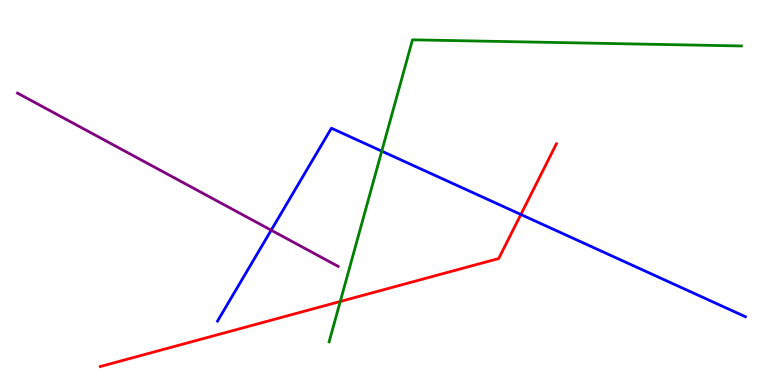[{'lines': ['blue', 'red'], 'intersections': [{'x': 6.72, 'y': 4.43}]}, {'lines': ['green', 'red'], 'intersections': [{'x': 4.39, 'y': 2.17}]}, {'lines': ['purple', 'red'], 'intersections': []}, {'lines': ['blue', 'green'], 'intersections': [{'x': 4.93, 'y': 6.07}]}, {'lines': ['blue', 'purple'], 'intersections': [{'x': 3.5, 'y': 4.02}]}, {'lines': ['green', 'purple'], 'intersections': []}]